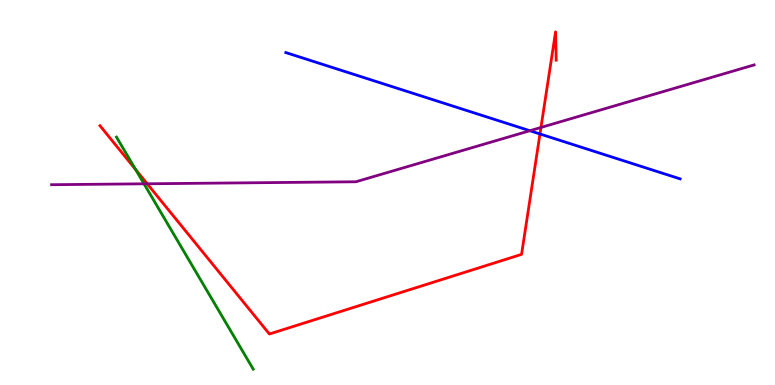[{'lines': ['blue', 'red'], 'intersections': [{'x': 6.97, 'y': 6.52}]}, {'lines': ['green', 'red'], 'intersections': [{'x': 1.75, 'y': 5.6}]}, {'lines': ['purple', 'red'], 'intersections': [{'x': 1.9, 'y': 5.23}, {'x': 6.98, 'y': 6.69}]}, {'lines': ['blue', 'green'], 'intersections': []}, {'lines': ['blue', 'purple'], 'intersections': [{'x': 6.84, 'y': 6.6}]}, {'lines': ['green', 'purple'], 'intersections': [{'x': 1.86, 'y': 5.23}]}]